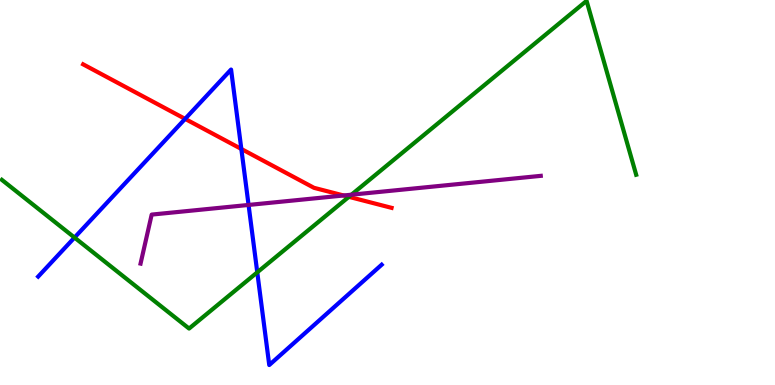[{'lines': ['blue', 'red'], 'intersections': [{'x': 2.39, 'y': 6.91}, {'x': 3.11, 'y': 6.13}]}, {'lines': ['green', 'red'], 'intersections': [{'x': 4.5, 'y': 4.89}]}, {'lines': ['purple', 'red'], 'intersections': [{'x': 4.43, 'y': 4.92}]}, {'lines': ['blue', 'green'], 'intersections': [{'x': 0.962, 'y': 3.83}, {'x': 3.32, 'y': 2.93}]}, {'lines': ['blue', 'purple'], 'intersections': [{'x': 3.21, 'y': 4.68}]}, {'lines': ['green', 'purple'], 'intersections': [{'x': 4.53, 'y': 4.94}]}]